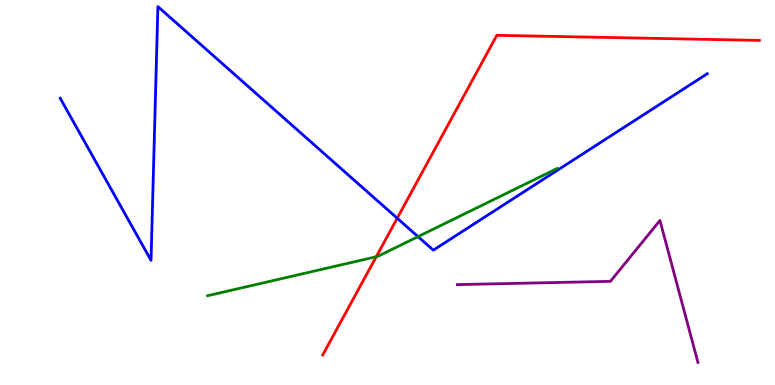[{'lines': ['blue', 'red'], 'intersections': [{'x': 5.13, 'y': 4.33}]}, {'lines': ['green', 'red'], 'intersections': [{'x': 4.85, 'y': 3.33}]}, {'lines': ['purple', 'red'], 'intersections': []}, {'lines': ['blue', 'green'], 'intersections': [{'x': 5.39, 'y': 3.85}]}, {'lines': ['blue', 'purple'], 'intersections': []}, {'lines': ['green', 'purple'], 'intersections': []}]